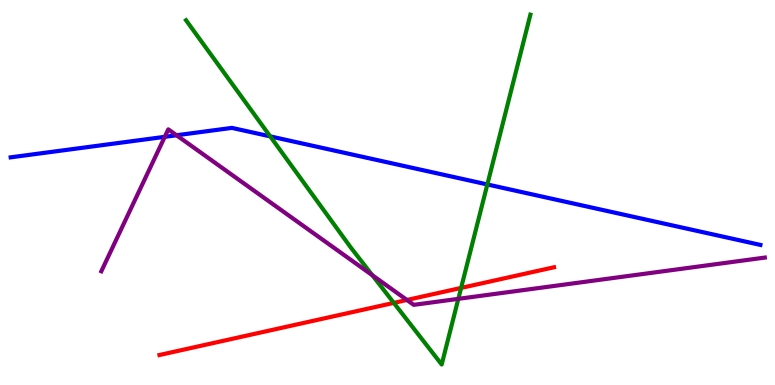[{'lines': ['blue', 'red'], 'intersections': []}, {'lines': ['green', 'red'], 'intersections': [{'x': 5.08, 'y': 2.13}, {'x': 5.95, 'y': 2.52}]}, {'lines': ['purple', 'red'], 'intersections': [{'x': 5.25, 'y': 2.21}]}, {'lines': ['blue', 'green'], 'intersections': [{'x': 3.49, 'y': 6.46}, {'x': 6.29, 'y': 5.21}]}, {'lines': ['blue', 'purple'], 'intersections': [{'x': 2.13, 'y': 6.45}, {'x': 2.28, 'y': 6.49}]}, {'lines': ['green', 'purple'], 'intersections': [{'x': 4.8, 'y': 2.85}, {'x': 5.91, 'y': 2.24}]}]